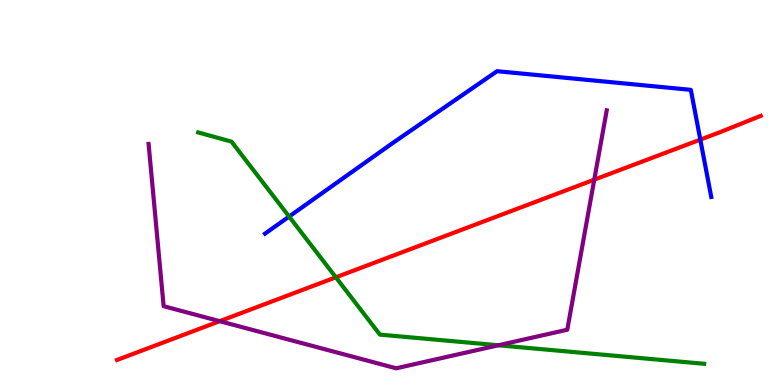[{'lines': ['blue', 'red'], 'intersections': [{'x': 9.04, 'y': 6.37}]}, {'lines': ['green', 'red'], 'intersections': [{'x': 4.33, 'y': 2.8}]}, {'lines': ['purple', 'red'], 'intersections': [{'x': 2.84, 'y': 1.66}, {'x': 7.67, 'y': 5.33}]}, {'lines': ['blue', 'green'], 'intersections': [{'x': 3.73, 'y': 4.38}]}, {'lines': ['blue', 'purple'], 'intersections': []}, {'lines': ['green', 'purple'], 'intersections': [{'x': 6.43, 'y': 1.03}]}]